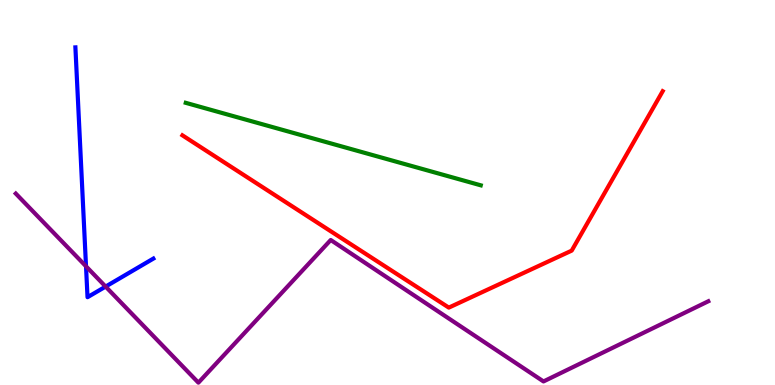[{'lines': ['blue', 'red'], 'intersections': []}, {'lines': ['green', 'red'], 'intersections': []}, {'lines': ['purple', 'red'], 'intersections': []}, {'lines': ['blue', 'green'], 'intersections': []}, {'lines': ['blue', 'purple'], 'intersections': [{'x': 1.11, 'y': 3.08}, {'x': 1.36, 'y': 2.56}]}, {'lines': ['green', 'purple'], 'intersections': []}]